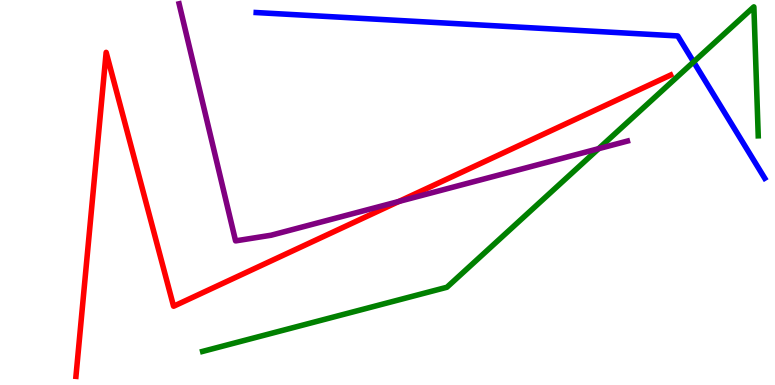[{'lines': ['blue', 'red'], 'intersections': []}, {'lines': ['green', 'red'], 'intersections': []}, {'lines': ['purple', 'red'], 'intersections': [{'x': 5.15, 'y': 4.77}]}, {'lines': ['blue', 'green'], 'intersections': [{'x': 8.95, 'y': 8.39}]}, {'lines': ['blue', 'purple'], 'intersections': []}, {'lines': ['green', 'purple'], 'intersections': [{'x': 7.72, 'y': 6.14}]}]